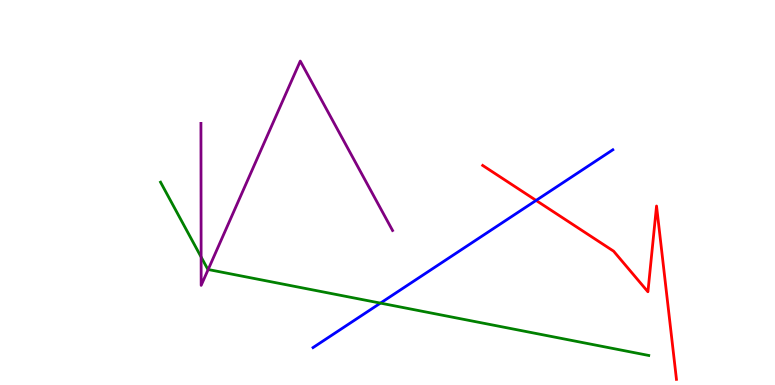[{'lines': ['blue', 'red'], 'intersections': [{'x': 6.92, 'y': 4.79}]}, {'lines': ['green', 'red'], 'intersections': []}, {'lines': ['purple', 'red'], 'intersections': []}, {'lines': ['blue', 'green'], 'intersections': [{'x': 4.91, 'y': 2.13}]}, {'lines': ['blue', 'purple'], 'intersections': []}, {'lines': ['green', 'purple'], 'intersections': [{'x': 2.6, 'y': 3.32}, {'x': 2.69, 'y': 3.0}]}]